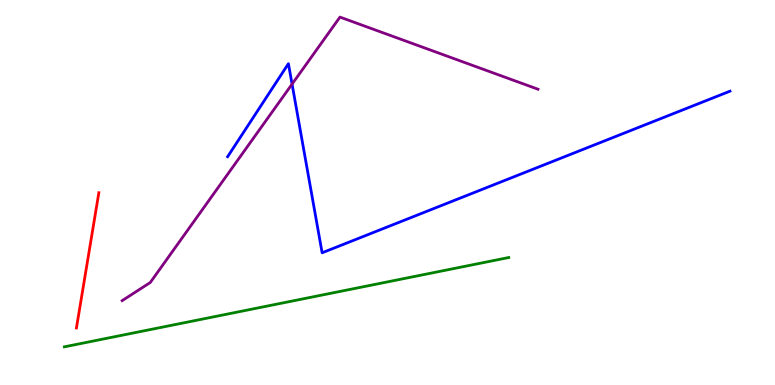[{'lines': ['blue', 'red'], 'intersections': []}, {'lines': ['green', 'red'], 'intersections': []}, {'lines': ['purple', 'red'], 'intersections': []}, {'lines': ['blue', 'green'], 'intersections': []}, {'lines': ['blue', 'purple'], 'intersections': [{'x': 3.77, 'y': 7.82}]}, {'lines': ['green', 'purple'], 'intersections': []}]